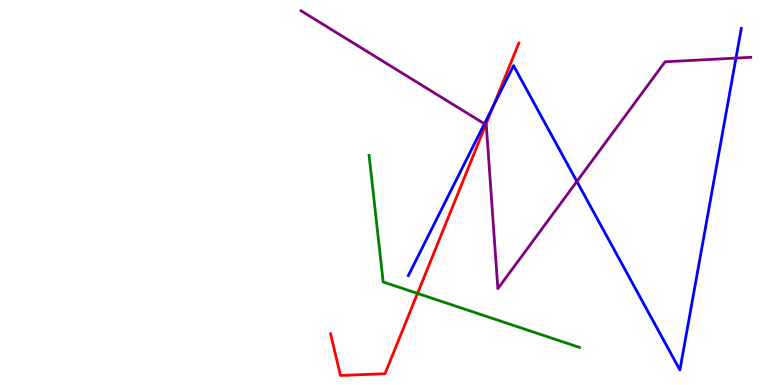[{'lines': ['blue', 'red'], 'intersections': [{'x': 6.37, 'y': 7.26}]}, {'lines': ['green', 'red'], 'intersections': [{'x': 5.39, 'y': 2.38}]}, {'lines': ['purple', 'red'], 'intersections': [{'x': 6.27, 'y': 6.76}]}, {'lines': ['blue', 'green'], 'intersections': []}, {'lines': ['blue', 'purple'], 'intersections': [{'x': 6.25, 'y': 6.78}, {'x': 7.44, 'y': 5.29}, {'x': 9.5, 'y': 8.49}]}, {'lines': ['green', 'purple'], 'intersections': []}]